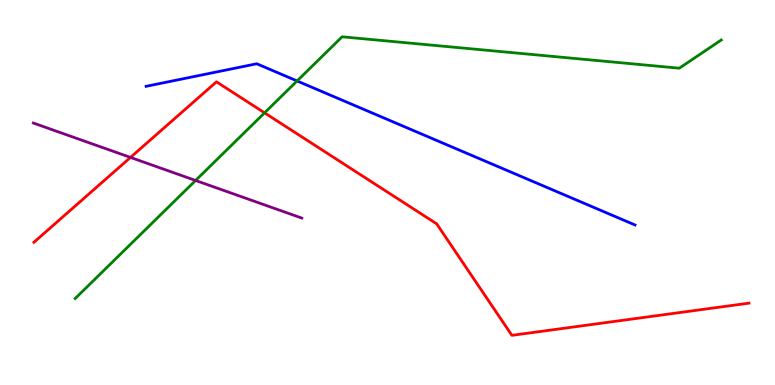[{'lines': ['blue', 'red'], 'intersections': []}, {'lines': ['green', 'red'], 'intersections': [{'x': 3.41, 'y': 7.07}]}, {'lines': ['purple', 'red'], 'intersections': [{'x': 1.68, 'y': 5.91}]}, {'lines': ['blue', 'green'], 'intersections': [{'x': 3.83, 'y': 7.9}]}, {'lines': ['blue', 'purple'], 'intersections': []}, {'lines': ['green', 'purple'], 'intersections': [{'x': 2.52, 'y': 5.31}]}]